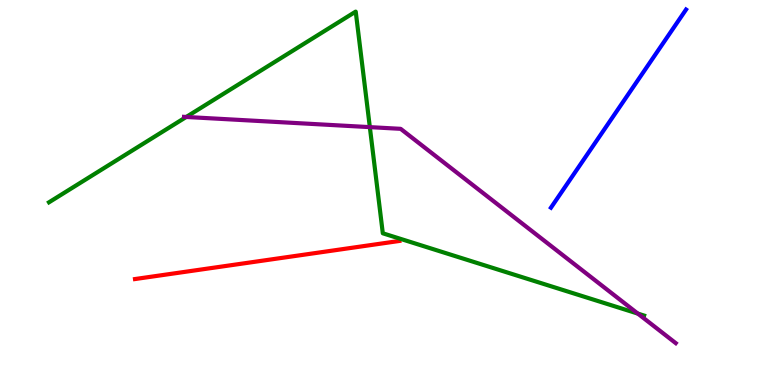[{'lines': ['blue', 'red'], 'intersections': []}, {'lines': ['green', 'red'], 'intersections': []}, {'lines': ['purple', 'red'], 'intersections': []}, {'lines': ['blue', 'green'], 'intersections': []}, {'lines': ['blue', 'purple'], 'intersections': []}, {'lines': ['green', 'purple'], 'intersections': [{'x': 2.4, 'y': 6.96}, {'x': 4.77, 'y': 6.7}, {'x': 8.23, 'y': 1.85}]}]